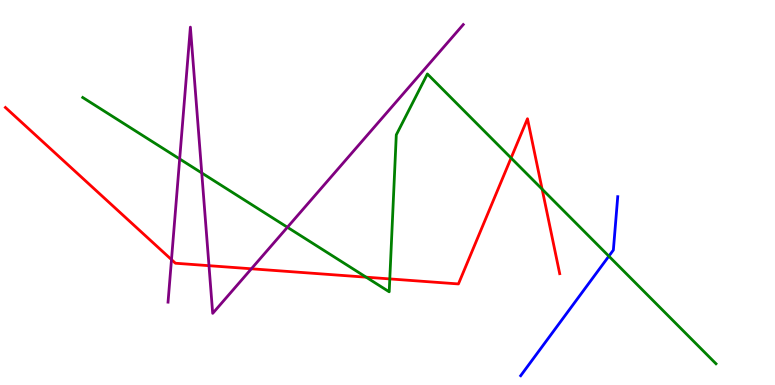[{'lines': ['blue', 'red'], 'intersections': []}, {'lines': ['green', 'red'], 'intersections': [{'x': 4.72, 'y': 2.8}, {'x': 5.03, 'y': 2.76}, {'x': 6.59, 'y': 5.9}, {'x': 7.0, 'y': 5.09}]}, {'lines': ['purple', 'red'], 'intersections': [{'x': 2.21, 'y': 3.26}, {'x': 2.7, 'y': 3.1}, {'x': 3.24, 'y': 3.02}]}, {'lines': ['blue', 'green'], 'intersections': [{'x': 7.86, 'y': 3.35}]}, {'lines': ['blue', 'purple'], 'intersections': []}, {'lines': ['green', 'purple'], 'intersections': [{'x': 2.32, 'y': 5.87}, {'x': 2.6, 'y': 5.51}, {'x': 3.71, 'y': 4.1}]}]